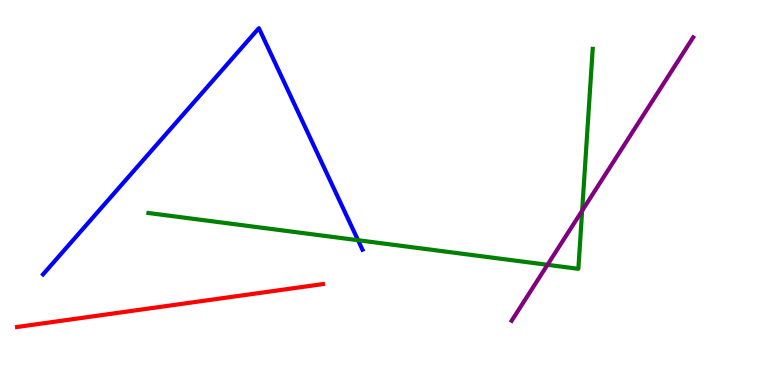[{'lines': ['blue', 'red'], 'intersections': []}, {'lines': ['green', 'red'], 'intersections': []}, {'lines': ['purple', 'red'], 'intersections': []}, {'lines': ['blue', 'green'], 'intersections': [{'x': 4.62, 'y': 3.76}]}, {'lines': ['blue', 'purple'], 'intersections': []}, {'lines': ['green', 'purple'], 'intersections': [{'x': 7.06, 'y': 3.12}, {'x': 7.51, 'y': 4.53}]}]